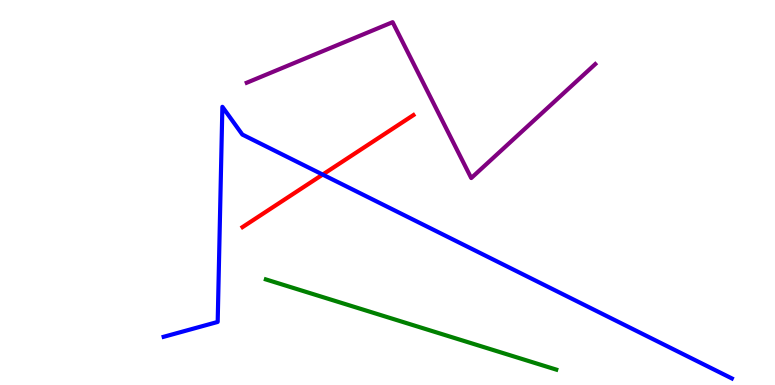[{'lines': ['blue', 'red'], 'intersections': [{'x': 4.16, 'y': 5.47}]}, {'lines': ['green', 'red'], 'intersections': []}, {'lines': ['purple', 'red'], 'intersections': []}, {'lines': ['blue', 'green'], 'intersections': []}, {'lines': ['blue', 'purple'], 'intersections': []}, {'lines': ['green', 'purple'], 'intersections': []}]